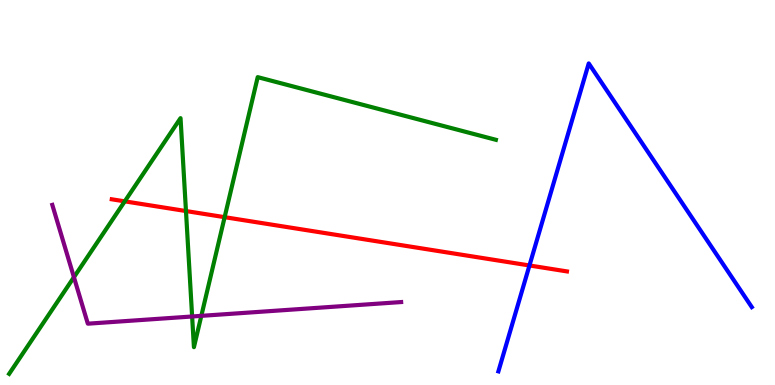[{'lines': ['blue', 'red'], 'intersections': [{'x': 6.83, 'y': 3.1}]}, {'lines': ['green', 'red'], 'intersections': [{'x': 1.61, 'y': 4.77}, {'x': 2.4, 'y': 4.52}, {'x': 2.9, 'y': 4.36}]}, {'lines': ['purple', 'red'], 'intersections': []}, {'lines': ['blue', 'green'], 'intersections': []}, {'lines': ['blue', 'purple'], 'intersections': []}, {'lines': ['green', 'purple'], 'intersections': [{'x': 0.954, 'y': 2.8}, {'x': 2.48, 'y': 1.78}, {'x': 2.6, 'y': 1.8}]}]